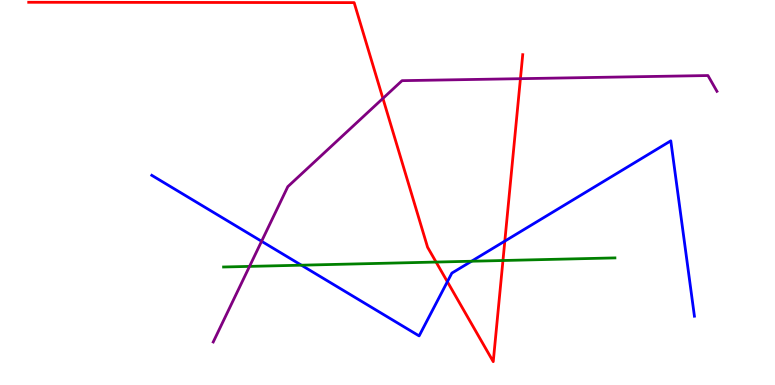[{'lines': ['blue', 'red'], 'intersections': [{'x': 5.77, 'y': 2.68}, {'x': 6.51, 'y': 3.74}]}, {'lines': ['green', 'red'], 'intersections': [{'x': 5.63, 'y': 3.19}, {'x': 6.49, 'y': 3.23}]}, {'lines': ['purple', 'red'], 'intersections': [{'x': 4.94, 'y': 7.44}, {'x': 6.72, 'y': 7.96}]}, {'lines': ['blue', 'green'], 'intersections': [{'x': 3.89, 'y': 3.11}, {'x': 6.08, 'y': 3.21}]}, {'lines': ['blue', 'purple'], 'intersections': [{'x': 3.38, 'y': 3.73}]}, {'lines': ['green', 'purple'], 'intersections': [{'x': 3.22, 'y': 3.08}]}]